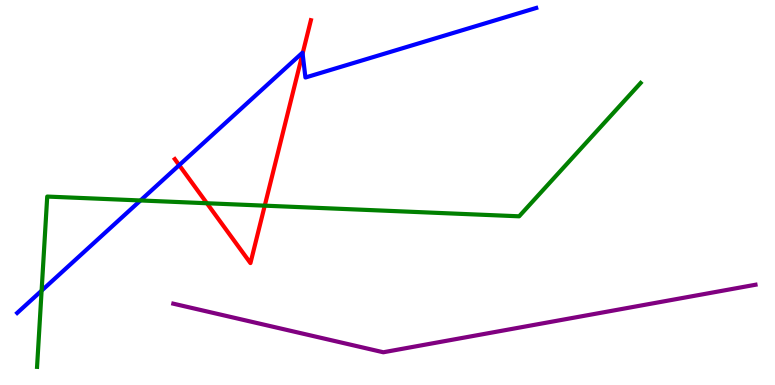[{'lines': ['blue', 'red'], 'intersections': [{'x': 2.31, 'y': 5.71}, {'x': 3.9, 'y': 8.61}]}, {'lines': ['green', 'red'], 'intersections': [{'x': 2.67, 'y': 4.72}, {'x': 3.42, 'y': 4.66}]}, {'lines': ['purple', 'red'], 'intersections': []}, {'lines': ['blue', 'green'], 'intersections': [{'x': 0.537, 'y': 2.45}, {'x': 1.81, 'y': 4.79}]}, {'lines': ['blue', 'purple'], 'intersections': []}, {'lines': ['green', 'purple'], 'intersections': []}]